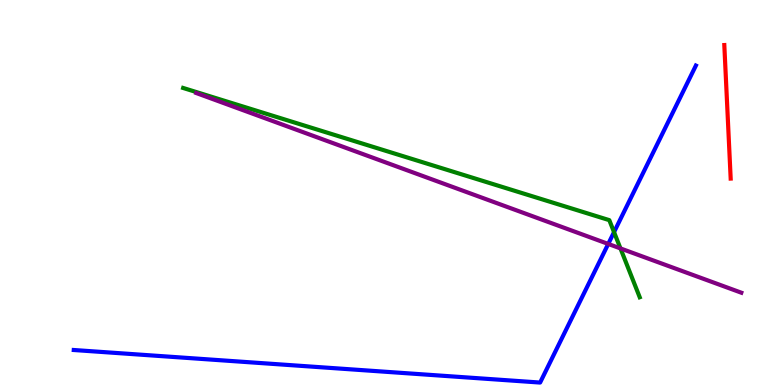[{'lines': ['blue', 'red'], 'intersections': []}, {'lines': ['green', 'red'], 'intersections': []}, {'lines': ['purple', 'red'], 'intersections': []}, {'lines': ['blue', 'green'], 'intersections': [{'x': 7.92, 'y': 3.97}]}, {'lines': ['blue', 'purple'], 'intersections': [{'x': 7.85, 'y': 3.66}]}, {'lines': ['green', 'purple'], 'intersections': [{'x': 8.01, 'y': 3.55}]}]